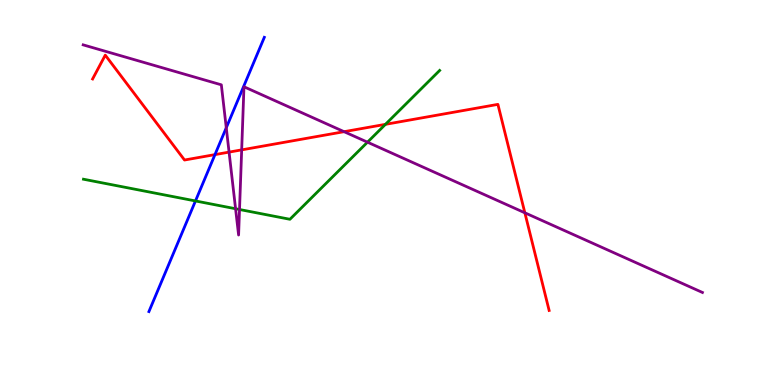[{'lines': ['blue', 'red'], 'intersections': [{'x': 2.77, 'y': 5.98}]}, {'lines': ['green', 'red'], 'intersections': [{'x': 4.97, 'y': 6.77}]}, {'lines': ['purple', 'red'], 'intersections': [{'x': 2.96, 'y': 6.05}, {'x': 3.12, 'y': 6.11}, {'x': 4.44, 'y': 6.58}, {'x': 6.77, 'y': 4.47}]}, {'lines': ['blue', 'green'], 'intersections': [{'x': 2.52, 'y': 4.78}]}, {'lines': ['blue', 'purple'], 'intersections': [{'x': 2.92, 'y': 6.68}]}, {'lines': ['green', 'purple'], 'intersections': [{'x': 3.04, 'y': 4.58}, {'x': 3.09, 'y': 4.56}, {'x': 4.74, 'y': 6.31}]}]